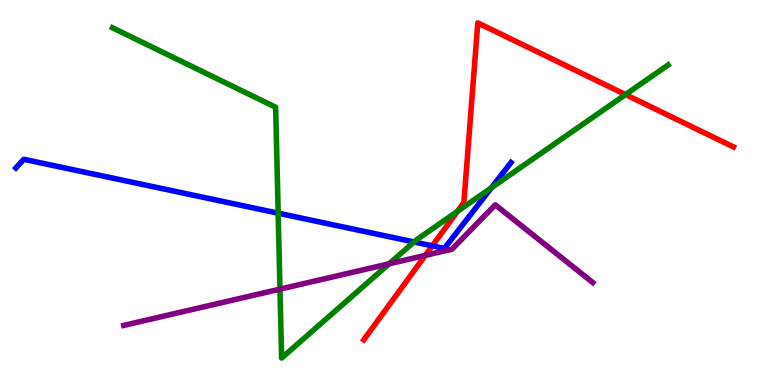[{'lines': ['blue', 'red'], 'intersections': [{'x': 5.58, 'y': 3.61}]}, {'lines': ['green', 'red'], 'intersections': [{'x': 5.9, 'y': 4.51}, {'x': 8.07, 'y': 7.54}]}, {'lines': ['purple', 'red'], 'intersections': [{'x': 5.49, 'y': 3.37}]}, {'lines': ['blue', 'green'], 'intersections': [{'x': 3.59, 'y': 4.46}, {'x': 5.34, 'y': 3.72}, {'x': 6.34, 'y': 5.12}]}, {'lines': ['blue', 'purple'], 'intersections': []}, {'lines': ['green', 'purple'], 'intersections': [{'x': 3.61, 'y': 2.49}, {'x': 5.02, 'y': 3.15}]}]